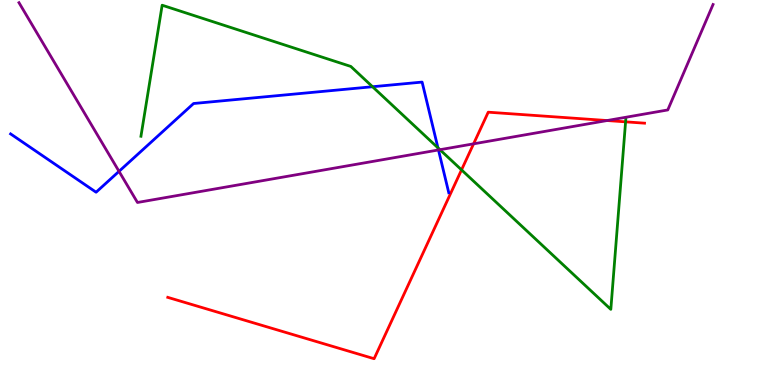[{'lines': ['blue', 'red'], 'intersections': []}, {'lines': ['green', 'red'], 'intersections': [{'x': 5.96, 'y': 5.59}, {'x': 8.07, 'y': 6.84}]}, {'lines': ['purple', 'red'], 'intersections': [{'x': 6.11, 'y': 6.26}, {'x': 7.83, 'y': 6.87}]}, {'lines': ['blue', 'green'], 'intersections': [{'x': 4.81, 'y': 7.75}, {'x': 5.65, 'y': 6.16}]}, {'lines': ['blue', 'purple'], 'intersections': [{'x': 1.54, 'y': 5.55}, {'x': 5.66, 'y': 6.1}]}, {'lines': ['green', 'purple'], 'intersections': [{'x': 5.68, 'y': 6.11}]}]